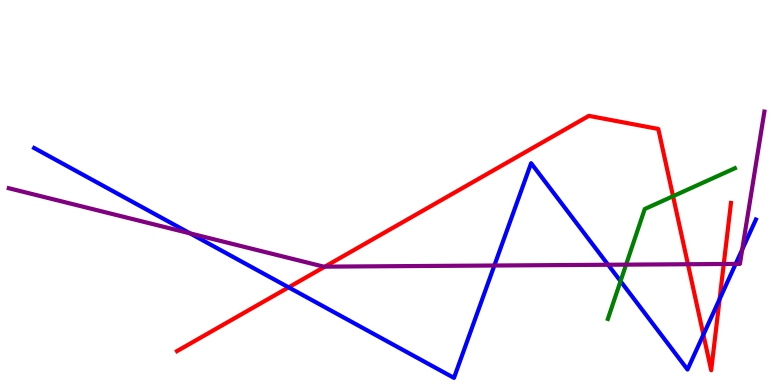[{'lines': ['blue', 'red'], 'intersections': [{'x': 3.72, 'y': 2.54}, {'x': 9.08, 'y': 1.31}, {'x': 9.29, 'y': 2.23}]}, {'lines': ['green', 'red'], 'intersections': [{'x': 8.68, 'y': 4.9}]}, {'lines': ['purple', 'red'], 'intersections': [{'x': 4.19, 'y': 3.07}, {'x': 8.88, 'y': 3.14}, {'x': 9.34, 'y': 3.14}]}, {'lines': ['blue', 'green'], 'intersections': [{'x': 8.01, 'y': 2.7}]}, {'lines': ['blue', 'purple'], 'intersections': [{'x': 2.45, 'y': 3.94}, {'x': 6.38, 'y': 3.1}, {'x': 7.85, 'y': 3.12}, {'x': 9.49, 'y': 3.14}, {'x': 9.58, 'y': 3.52}]}, {'lines': ['green', 'purple'], 'intersections': [{'x': 8.08, 'y': 3.13}]}]